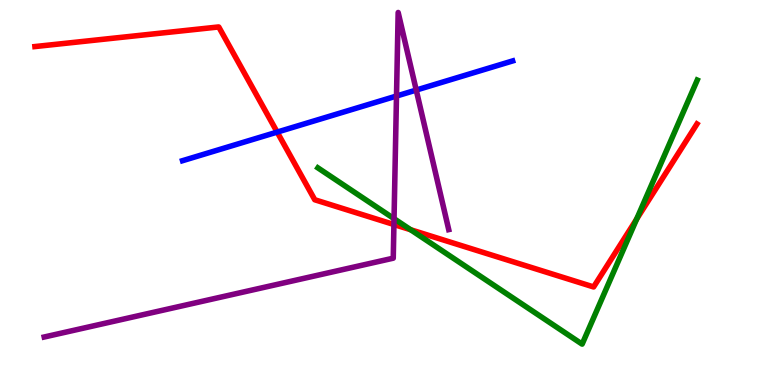[{'lines': ['blue', 'red'], 'intersections': [{'x': 3.58, 'y': 6.57}]}, {'lines': ['green', 'red'], 'intersections': [{'x': 5.3, 'y': 4.03}, {'x': 8.22, 'y': 4.31}]}, {'lines': ['purple', 'red'], 'intersections': [{'x': 5.08, 'y': 4.17}]}, {'lines': ['blue', 'green'], 'intersections': []}, {'lines': ['blue', 'purple'], 'intersections': [{'x': 5.12, 'y': 7.51}, {'x': 5.37, 'y': 7.66}]}, {'lines': ['green', 'purple'], 'intersections': [{'x': 5.08, 'y': 4.32}]}]